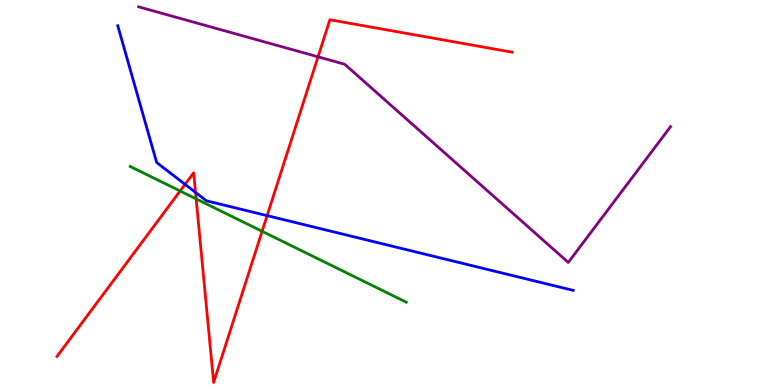[{'lines': ['blue', 'red'], 'intersections': [{'x': 2.39, 'y': 5.21}, {'x': 2.52, 'y': 5.0}, {'x': 3.45, 'y': 4.4}]}, {'lines': ['green', 'red'], 'intersections': [{'x': 2.32, 'y': 5.04}, {'x': 2.53, 'y': 4.83}, {'x': 3.38, 'y': 3.99}]}, {'lines': ['purple', 'red'], 'intersections': [{'x': 4.1, 'y': 8.52}]}, {'lines': ['blue', 'green'], 'intersections': []}, {'lines': ['blue', 'purple'], 'intersections': []}, {'lines': ['green', 'purple'], 'intersections': []}]